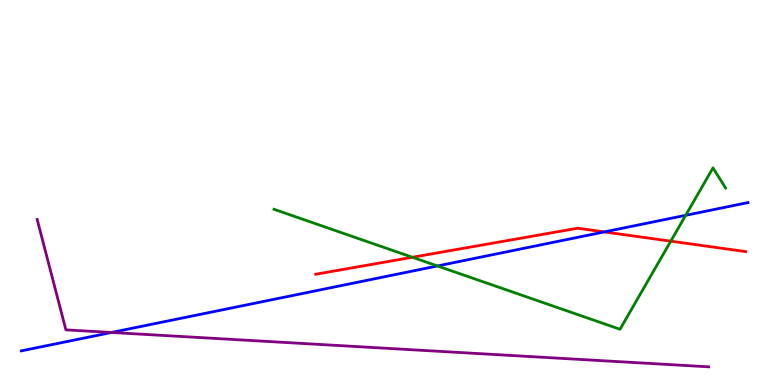[{'lines': ['blue', 'red'], 'intersections': [{'x': 7.8, 'y': 3.98}]}, {'lines': ['green', 'red'], 'intersections': [{'x': 5.32, 'y': 3.32}, {'x': 8.66, 'y': 3.74}]}, {'lines': ['purple', 'red'], 'intersections': []}, {'lines': ['blue', 'green'], 'intersections': [{'x': 5.64, 'y': 3.09}, {'x': 8.85, 'y': 4.41}]}, {'lines': ['blue', 'purple'], 'intersections': [{'x': 1.44, 'y': 1.36}]}, {'lines': ['green', 'purple'], 'intersections': []}]